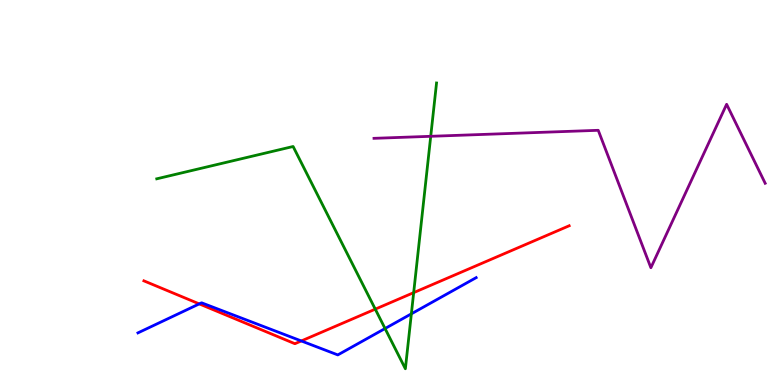[{'lines': ['blue', 'red'], 'intersections': [{'x': 2.57, 'y': 2.11}, {'x': 3.89, 'y': 1.14}]}, {'lines': ['green', 'red'], 'intersections': [{'x': 4.84, 'y': 1.97}, {'x': 5.34, 'y': 2.4}]}, {'lines': ['purple', 'red'], 'intersections': []}, {'lines': ['blue', 'green'], 'intersections': [{'x': 4.97, 'y': 1.47}, {'x': 5.31, 'y': 1.85}]}, {'lines': ['blue', 'purple'], 'intersections': []}, {'lines': ['green', 'purple'], 'intersections': [{'x': 5.56, 'y': 6.46}]}]